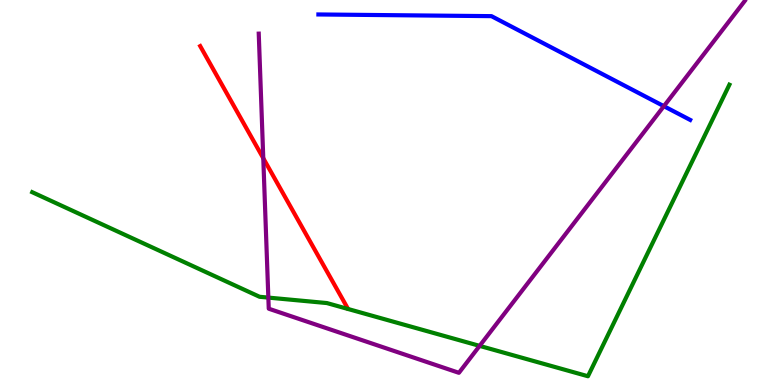[{'lines': ['blue', 'red'], 'intersections': []}, {'lines': ['green', 'red'], 'intersections': []}, {'lines': ['purple', 'red'], 'intersections': [{'x': 3.4, 'y': 5.89}]}, {'lines': ['blue', 'green'], 'intersections': []}, {'lines': ['blue', 'purple'], 'intersections': [{'x': 8.57, 'y': 7.24}]}, {'lines': ['green', 'purple'], 'intersections': [{'x': 3.46, 'y': 2.27}, {'x': 6.19, 'y': 1.02}]}]